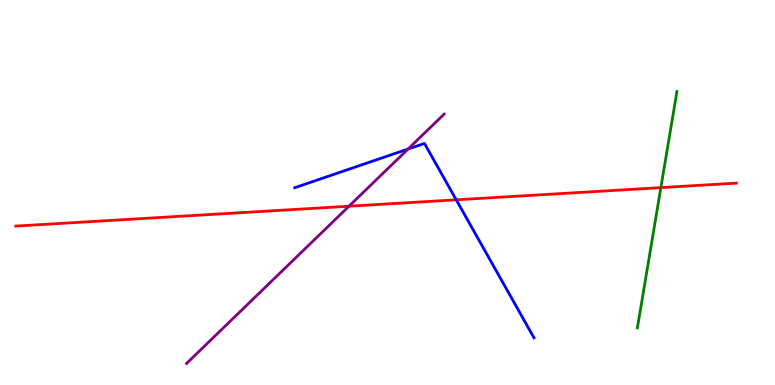[{'lines': ['blue', 'red'], 'intersections': [{'x': 5.89, 'y': 4.81}]}, {'lines': ['green', 'red'], 'intersections': [{'x': 8.53, 'y': 5.13}]}, {'lines': ['purple', 'red'], 'intersections': [{'x': 4.5, 'y': 4.64}]}, {'lines': ['blue', 'green'], 'intersections': []}, {'lines': ['blue', 'purple'], 'intersections': [{'x': 5.27, 'y': 6.13}]}, {'lines': ['green', 'purple'], 'intersections': []}]